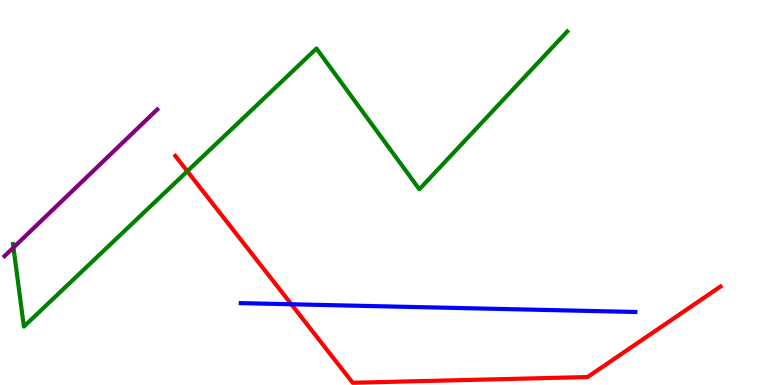[{'lines': ['blue', 'red'], 'intersections': [{'x': 3.76, 'y': 2.1}]}, {'lines': ['green', 'red'], 'intersections': [{'x': 2.42, 'y': 5.55}]}, {'lines': ['purple', 'red'], 'intersections': []}, {'lines': ['blue', 'green'], 'intersections': []}, {'lines': ['blue', 'purple'], 'intersections': []}, {'lines': ['green', 'purple'], 'intersections': [{'x': 0.174, 'y': 3.57}]}]